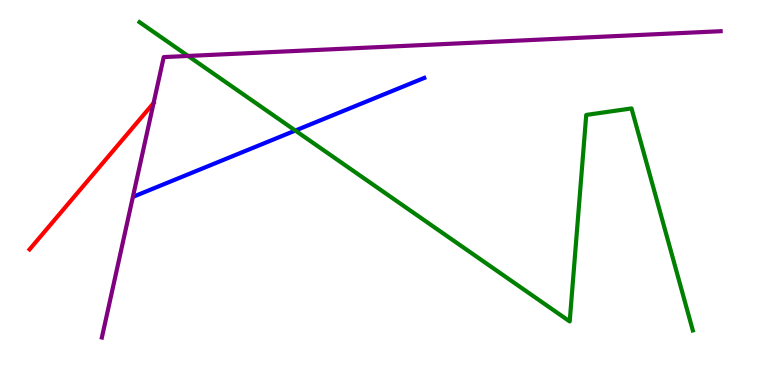[{'lines': ['blue', 'red'], 'intersections': []}, {'lines': ['green', 'red'], 'intersections': []}, {'lines': ['purple', 'red'], 'intersections': []}, {'lines': ['blue', 'green'], 'intersections': [{'x': 3.81, 'y': 6.61}]}, {'lines': ['blue', 'purple'], 'intersections': []}, {'lines': ['green', 'purple'], 'intersections': [{'x': 2.43, 'y': 8.55}]}]